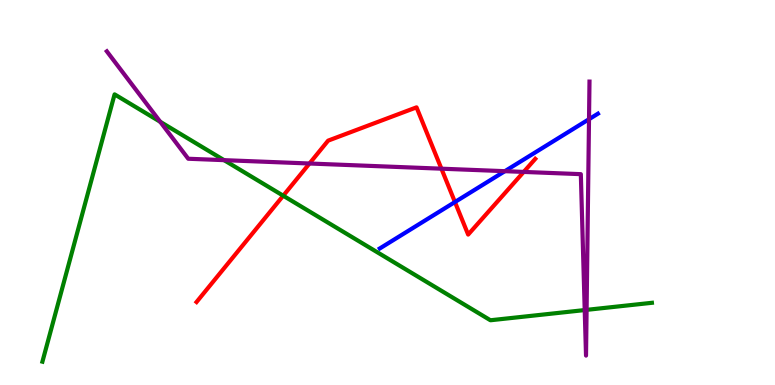[{'lines': ['blue', 'red'], 'intersections': [{'x': 5.87, 'y': 4.75}]}, {'lines': ['green', 'red'], 'intersections': [{'x': 3.65, 'y': 4.92}]}, {'lines': ['purple', 'red'], 'intersections': [{'x': 3.99, 'y': 5.75}, {'x': 5.7, 'y': 5.62}, {'x': 6.76, 'y': 5.53}]}, {'lines': ['blue', 'green'], 'intersections': []}, {'lines': ['blue', 'purple'], 'intersections': [{'x': 6.51, 'y': 5.55}, {'x': 7.6, 'y': 6.9}]}, {'lines': ['green', 'purple'], 'intersections': [{'x': 2.07, 'y': 6.84}, {'x': 2.89, 'y': 5.84}, {'x': 7.54, 'y': 1.95}, {'x': 7.57, 'y': 1.95}]}]